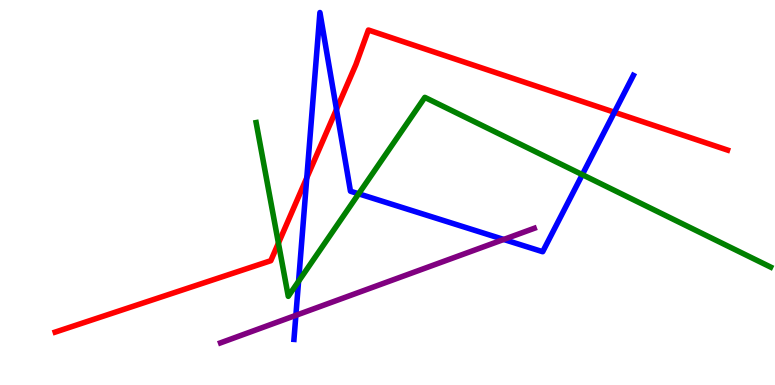[{'lines': ['blue', 'red'], 'intersections': [{'x': 3.96, 'y': 5.38}, {'x': 4.34, 'y': 7.16}, {'x': 7.93, 'y': 7.08}]}, {'lines': ['green', 'red'], 'intersections': [{'x': 3.59, 'y': 3.68}]}, {'lines': ['purple', 'red'], 'intersections': []}, {'lines': ['blue', 'green'], 'intersections': [{'x': 3.85, 'y': 2.69}, {'x': 4.63, 'y': 4.97}, {'x': 7.51, 'y': 5.46}]}, {'lines': ['blue', 'purple'], 'intersections': [{'x': 3.82, 'y': 1.81}, {'x': 6.5, 'y': 3.78}]}, {'lines': ['green', 'purple'], 'intersections': []}]